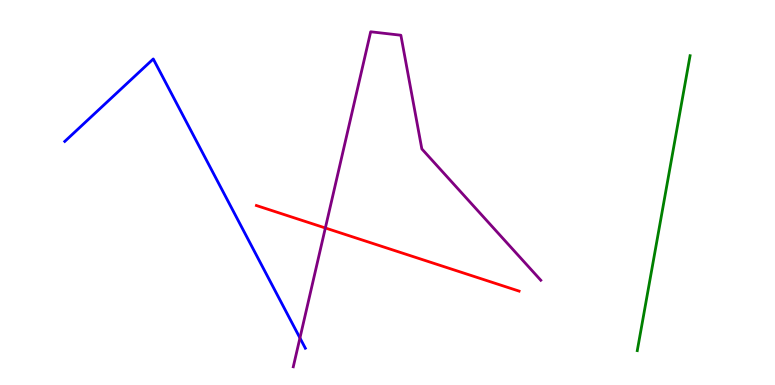[{'lines': ['blue', 'red'], 'intersections': []}, {'lines': ['green', 'red'], 'intersections': []}, {'lines': ['purple', 'red'], 'intersections': [{'x': 4.2, 'y': 4.08}]}, {'lines': ['blue', 'green'], 'intersections': []}, {'lines': ['blue', 'purple'], 'intersections': [{'x': 3.87, 'y': 1.22}]}, {'lines': ['green', 'purple'], 'intersections': []}]